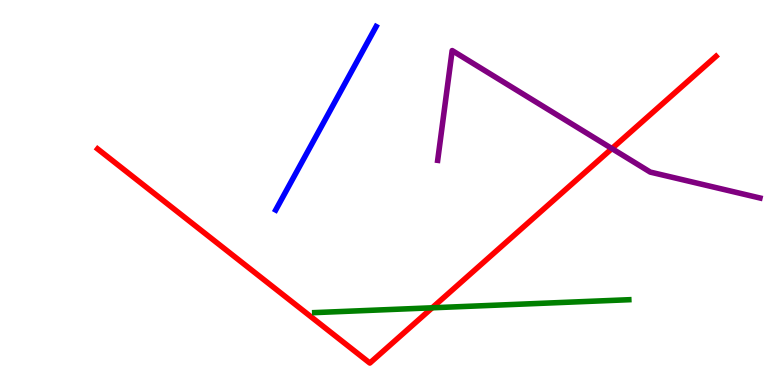[{'lines': ['blue', 'red'], 'intersections': []}, {'lines': ['green', 'red'], 'intersections': [{'x': 5.58, 'y': 2.01}]}, {'lines': ['purple', 'red'], 'intersections': [{'x': 7.9, 'y': 6.14}]}, {'lines': ['blue', 'green'], 'intersections': []}, {'lines': ['blue', 'purple'], 'intersections': []}, {'lines': ['green', 'purple'], 'intersections': []}]